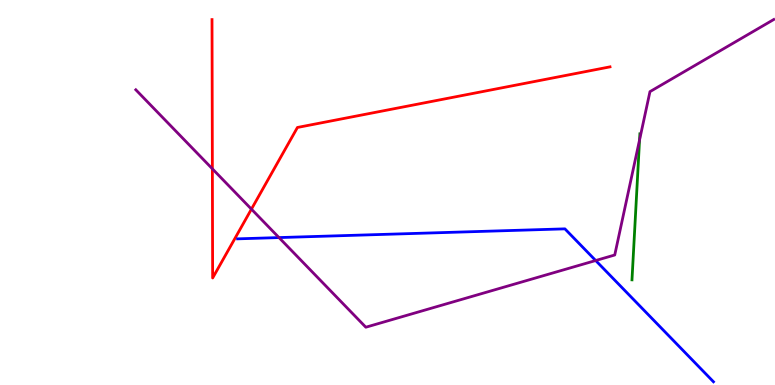[{'lines': ['blue', 'red'], 'intersections': []}, {'lines': ['green', 'red'], 'intersections': []}, {'lines': ['purple', 'red'], 'intersections': [{'x': 2.74, 'y': 5.62}, {'x': 3.24, 'y': 4.57}]}, {'lines': ['blue', 'green'], 'intersections': []}, {'lines': ['blue', 'purple'], 'intersections': [{'x': 3.6, 'y': 3.83}, {'x': 7.69, 'y': 3.23}]}, {'lines': ['green', 'purple'], 'intersections': [{'x': 8.25, 'y': 6.37}]}]